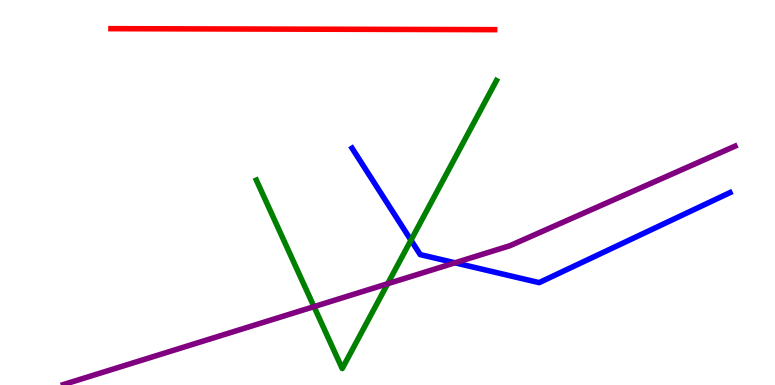[{'lines': ['blue', 'red'], 'intersections': []}, {'lines': ['green', 'red'], 'intersections': []}, {'lines': ['purple', 'red'], 'intersections': []}, {'lines': ['blue', 'green'], 'intersections': [{'x': 5.3, 'y': 3.76}]}, {'lines': ['blue', 'purple'], 'intersections': [{'x': 5.87, 'y': 3.17}]}, {'lines': ['green', 'purple'], 'intersections': [{'x': 4.05, 'y': 2.04}, {'x': 5.0, 'y': 2.63}]}]